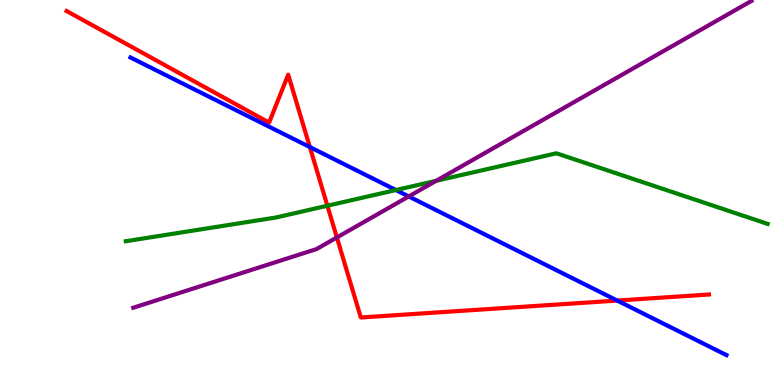[{'lines': ['blue', 'red'], 'intersections': [{'x': 4.0, 'y': 6.18}, {'x': 7.96, 'y': 2.19}]}, {'lines': ['green', 'red'], 'intersections': [{'x': 4.22, 'y': 4.66}]}, {'lines': ['purple', 'red'], 'intersections': [{'x': 4.35, 'y': 3.83}]}, {'lines': ['blue', 'green'], 'intersections': [{'x': 5.11, 'y': 5.06}]}, {'lines': ['blue', 'purple'], 'intersections': [{'x': 5.27, 'y': 4.9}]}, {'lines': ['green', 'purple'], 'intersections': [{'x': 5.63, 'y': 5.3}]}]